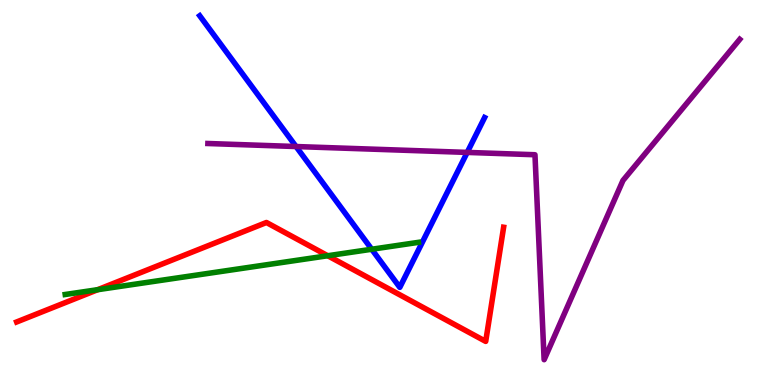[{'lines': ['blue', 'red'], 'intersections': []}, {'lines': ['green', 'red'], 'intersections': [{'x': 1.26, 'y': 2.48}, {'x': 4.23, 'y': 3.36}]}, {'lines': ['purple', 'red'], 'intersections': []}, {'lines': ['blue', 'green'], 'intersections': [{'x': 4.8, 'y': 3.53}]}, {'lines': ['blue', 'purple'], 'intersections': [{'x': 3.82, 'y': 6.19}, {'x': 6.03, 'y': 6.04}]}, {'lines': ['green', 'purple'], 'intersections': []}]